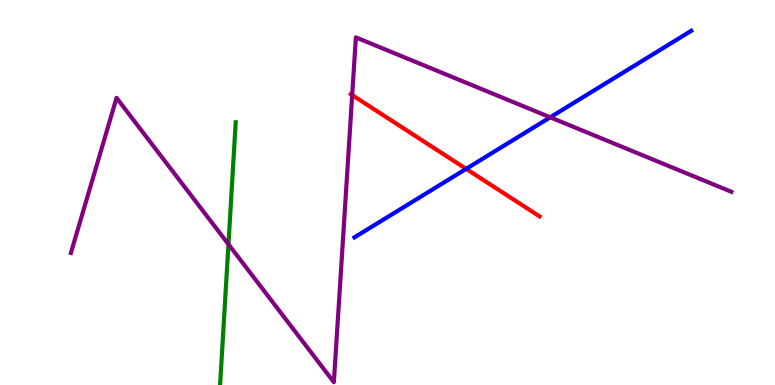[{'lines': ['blue', 'red'], 'intersections': [{'x': 6.01, 'y': 5.61}]}, {'lines': ['green', 'red'], 'intersections': []}, {'lines': ['purple', 'red'], 'intersections': [{'x': 4.54, 'y': 7.53}]}, {'lines': ['blue', 'green'], 'intersections': []}, {'lines': ['blue', 'purple'], 'intersections': [{'x': 7.1, 'y': 6.95}]}, {'lines': ['green', 'purple'], 'intersections': [{'x': 2.95, 'y': 3.66}]}]